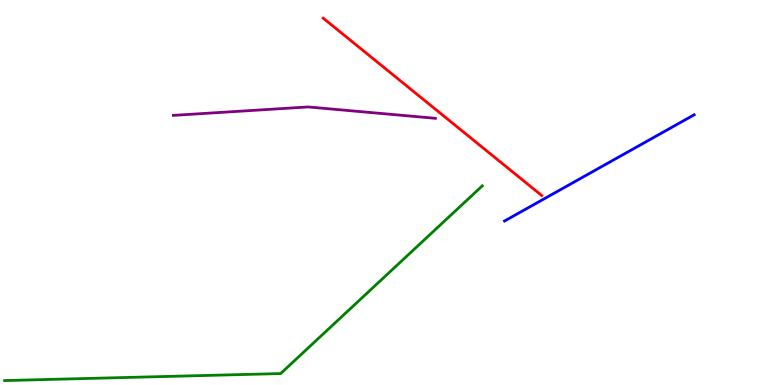[{'lines': ['blue', 'red'], 'intersections': []}, {'lines': ['green', 'red'], 'intersections': []}, {'lines': ['purple', 'red'], 'intersections': []}, {'lines': ['blue', 'green'], 'intersections': []}, {'lines': ['blue', 'purple'], 'intersections': []}, {'lines': ['green', 'purple'], 'intersections': []}]